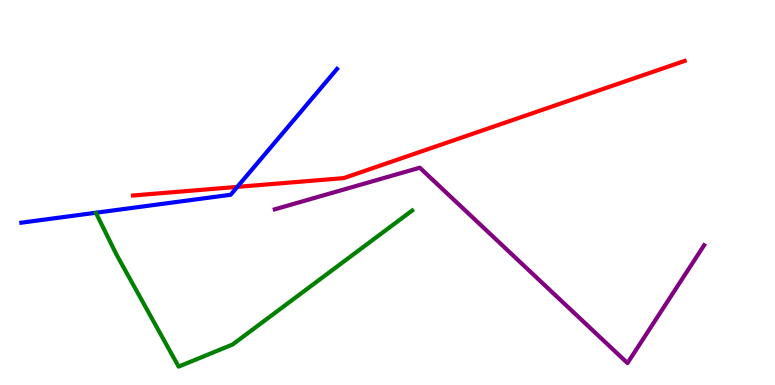[{'lines': ['blue', 'red'], 'intersections': [{'x': 3.06, 'y': 5.15}]}, {'lines': ['green', 'red'], 'intersections': []}, {'lines': ['purple', 'red'], 'intersections': []}, {'lines': ['blue', 'green'], 'intersections': []}, {'lines': ['blue', 'purple'], 'intersections': []}, {'lines': ['green', 'purple'], 'intersections': []}]